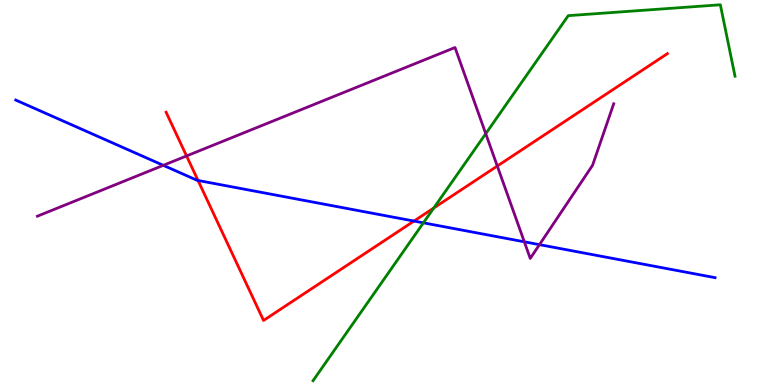[{'lines': ['blue', 'red'], 'intersections': [{'x': 2.56, 'y': 5.31}, {'x': 5.34, 'y': 4.26}]}, {'lines': ['green', 'red'], 'intersections': [{'x': 5.6, 'y': 4.6}]}, {'lines': ['purple', 'red'], 'intersections': [{'x': 2.41, 'y': 5.95}, {'x': 6.42, 'y': 5.69}]}, {'lines': ['blue', 'green'], 'intersections': [{'x': 5.46, 'y': 4.21}]}, {'lines': ['blue', 'purple'], 'intersections': [{'x': 2.11, 'y': 5.71}, {'x': 6.77, 'y': 3.72}, {'x': 6.96, 'y': 3.65}]}, {'lines': ['green', 'purple'], 'intersections': [{'x': 6.27, 'y': 6.53}]}]